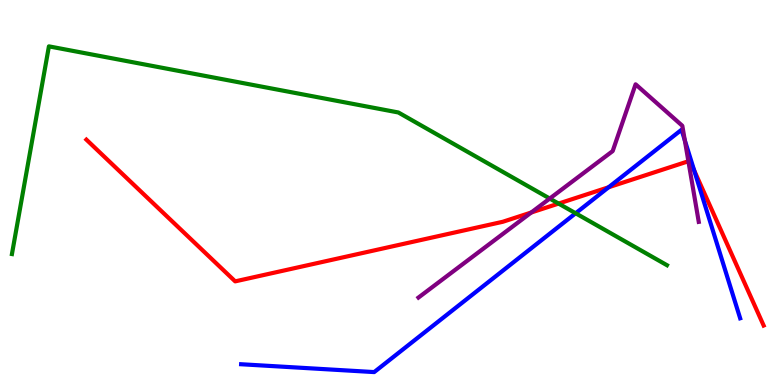[{'lines': ['blue', 'red'], 'intersections': [{'x': 7.85, 'y': 5.14}, {'x': 8.96, 'y': 5.57}]}, {'lines': ['green', 'red'], 'intersections': [{'x': 7.21, 'y': 4.71}]}, {'lines': ['purple', 'red'], 'intersections': [{'x': 6.85, 'y': 4.48}, {'x': 8.88, 'y': 5.81}]}, {'lines': ['blue', 'green'], 'intersections': [{'x': 7.43, 'y': 4.46}]}, {'lines': ['blue', 'purple'], 'intersections': [{'x': 8.84, 'y': 6.36}]}, {'lines': ['green', 'purple'], 'intersections': [{'x': 7.09, 'y': 4.84}]}]